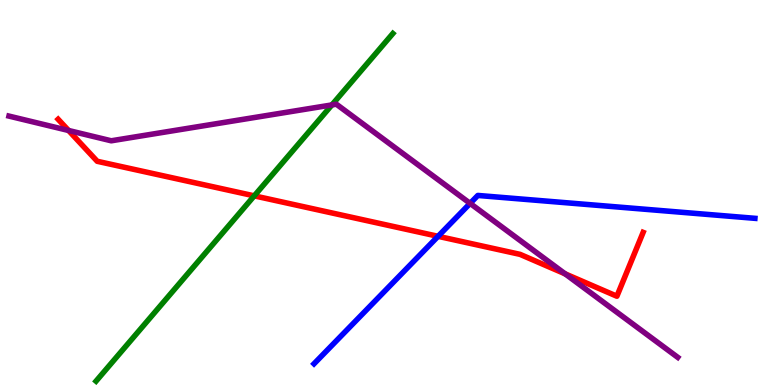[{'lines': ['blue', 'red'], 'intersections': [{'x': 5.65, 'y': 3.86}]}, {'lines': ['green', 'red'], 'intersections': [{'x': 3.28, 'y': 4.91}]}, {'lines': ['purple', 'red'], 'intersections': [{'x': 0.885, 'y': 6.61}, {'x': 7.29, 'y': 2.89}]}, {'lines': ['blue', 'green'], 'intersections': []}, {'lines': ['blue', 'purple'], 'intersections': [{'x': 6.07, 'y': 4.72}]}, {'lines': ['green', 'purple'], 'intersections': [{'x': 4.28, 'y': 7.27}]}]